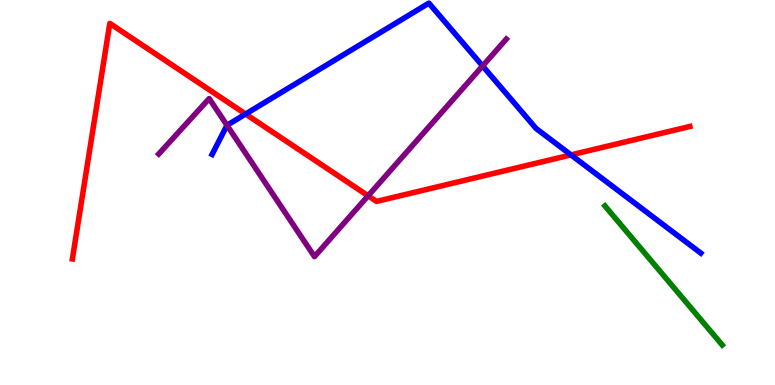[{'lines': ['blue', 'red'], 'intersections': [{'x': 3.17, 'y': 7.04}, {'x': 7.37, 'y': 5.98}]}, {'lines': ['green', 'red'], 'intersections': []}, {'lines': ['purple', 'red'], 'intersections': [{'x': 4.75, 'y': 4.91}]}, {'lines': ['blue', 'green'], 'intersections': []}, {'lines': ['blue', 'purple'], 'intersections': [{'x': 2.93, 'y': 6.75}, {'x': 6.23, 'y': 8.29}]}, {'lines': ['green', 'purple'], 'intersections': []}]